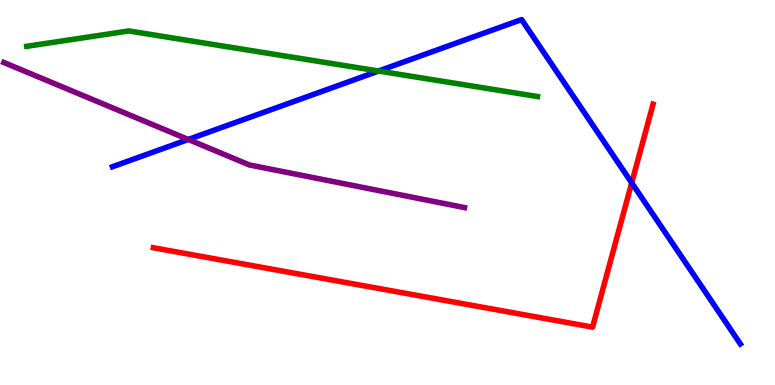[{'lines': ['blue', 'red'], 'intersections': [{'x': 8.15, 'y': 5.25}]}, {'lines': ['green', 'red'], 'intersections': []}, {'lines': ['purple', 'red'], 'intersections': []}, {'lines': ['blue', 'green'], 'intersections': [{'x': 4.88, 'y': 8.16}]}, {'lines': ['blue', 'purple'], 'intersections': [{'x': 2.43, 'y': 6.38}]}, {'lines': ['green', 'purple'], 'intersections': []}]